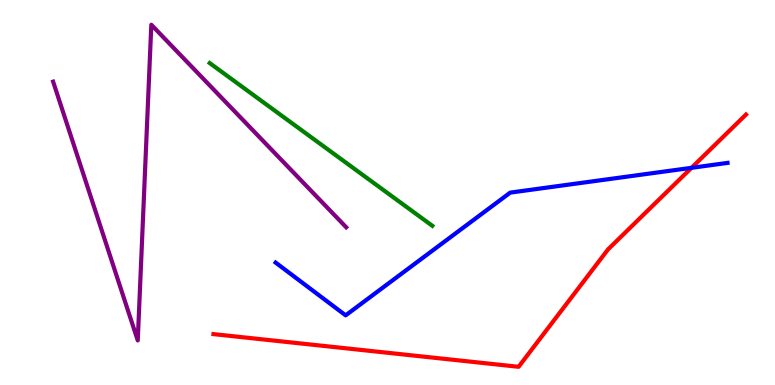[{'lines': ['blue', 'red'], 'intersections': [{'x': 8.92, 'y': 5.64}]}, {'lines': ['green', 'red'], 'intersections': []}, {'lines': ['purple', 'red'], 'intersections': []}, {'lines': ['blue', 'green'], 'intersections': []}, {'lines': ['blue', 'purple'], 'intersections': []}, {'lines': ['green', 'purple'], 'intersections': []}]